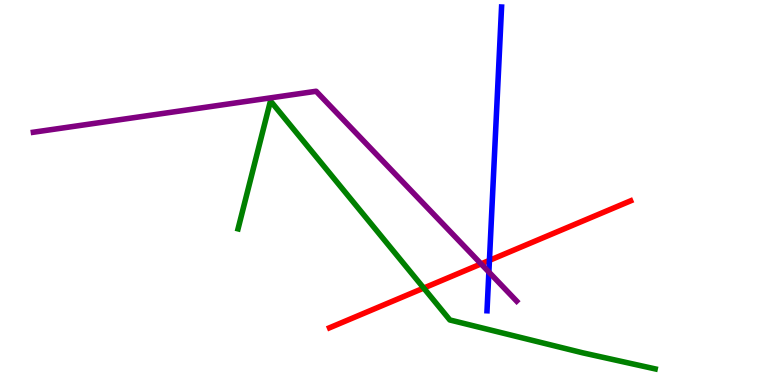[{'lines': ['blue', 'red'], 'intersections': [{'x': 6.32, 'y': 3.24}]}, {'lines': ['green', 'red'], 'intersections': [{'x': 5.47, 'y': 2.52}]}, {'lines': ['purple', 'red'], 'intersections': [{'x': 6.21, 'y': 3.15}]}, {'lines': ['blue', 'green'], 'intersections': []}, {'lines': ['blue', 'purple'], 'intersections': [{'x': 6.31, 'y': 2.93}]}, {'lines': ['green', 'purple'], 'intersections': []}]